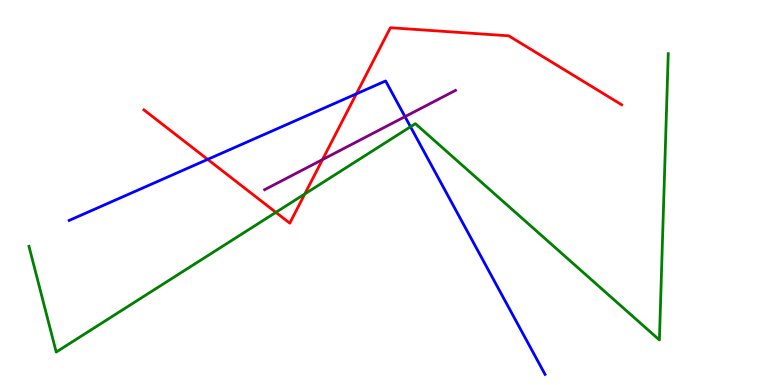[{'lines': ['blue', 'red'], 'intersections': [{'x': 2.68, 'y': 5.86}, {'x': 4.6, 'y': 7.56}]}, {'lines': ['green', 'red'], 'intersections': [{'x': 3.56, 'y': 4.48}, {'x': 3.93, 'y': 4.96}]}, {'lines': ['purple', 'red'], 'intersections': [{'x': 4.16, 'y': 5.85}]}, {'lines': ['blue', 'green'], 'intersections': [{'x': 5.3, 'y': 6.71}]}, {'lines': ['blue', 'purple'], 'intersections': [{'x': 5.23, 'y': 6.97}]}, {'lines': ['green', 'purple'], 'intersections': []}]